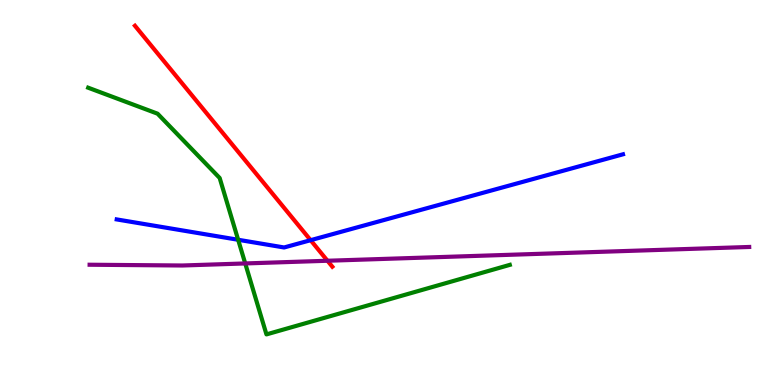[{'lines': ['blue', 'red'], 'intersections': [{'x': 4.01, 'y': 3.76}]}, {'lines': ['green', 'red'], 'intersections': []}, {'lines': ['purple', 'red'], 'intersections': [{'x': 4.23, 'y': 3.23}]}, {'lines': ['blue', 'green'], 'intersections': [{'x': 3.07, 'y': 3.77}]}, {'lines': ['blue', 'purple'], 'intersections': []}, {'lines': ['green', 'purple'], 'intersections': [{'x': 3.16, 'y': 3.16}]}]